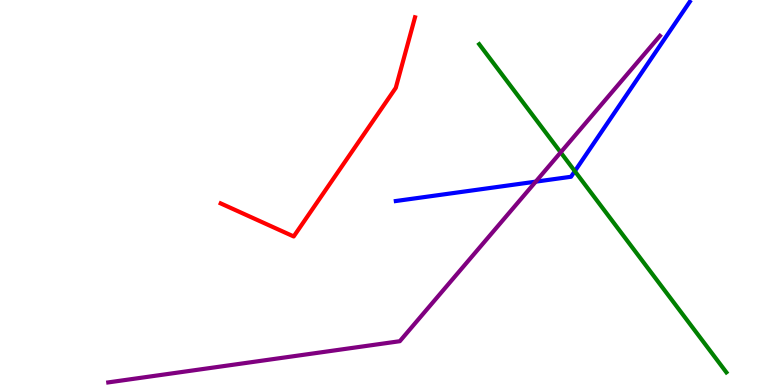[{'lines': ['blue', 'red'], 'intersections': []}, {'lines': ['green', 'red'], 'intersections': []}, {'lines': ['purple', 'red'], 'intersections': []}, {'lines': ['blue', 'green'], 'intersections': [{'x': 7.42, 'y': 5.55}]}, {'lines': ['blue', 'purple'], 'intersections': [{'x': 6.91, 'y': 5.28}]}, {'lines': ['green', 'purple'], 'intersections': [{'x': 7.23, 'y': 6.04}]}]